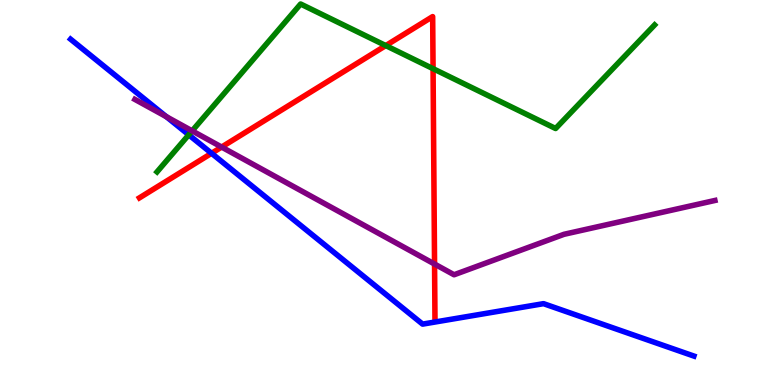[{'lines': ['blue', 'red'], 'intersections': [{'x': 2.73, 'y': 6.02}]}, {'lines': ['green', 'red'], 'intersections': [{'x': 4.98, 'y': 8.82}, {'x': 5.59, 'y': 8.22}]}, {'lines': ['purple', 'red'], 'intersections': [{'x': 2.86, 'y': 6.18}, {'x': 5.61, 'y': 3.14}]}, {'lines': ['blue', 'green'], 'intersections': [{'x': 2.44, 'y': 6.5}]}, {'lines': ['blue', 'purple'], 'intersections': [{'x': 2.15, 'y': 6.97}]}, {'lines': ['green', 'purple'], 'intersections': [{'x': 2.48, 'y': 6.6}]}]